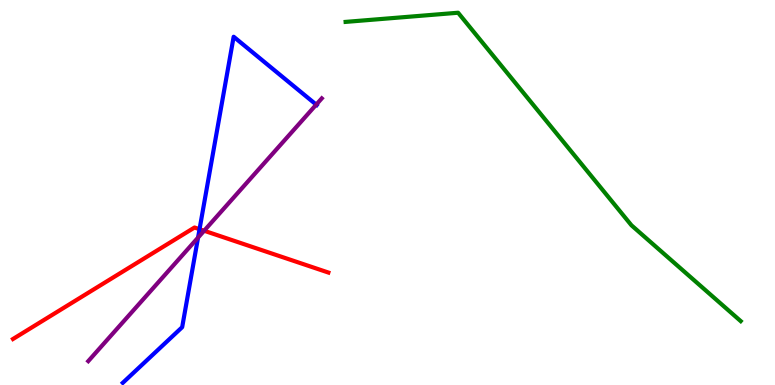[{'lines': ['blue', 'red'], 'intersections': [{'x': 2.57, 'y': 4.05}]}, {'lines': ['green', 'red'], 'intersections': []}, {'lines': ['purple', 'red'], 'intersections': [{'x': 2.63, 'y': 4.01}]}, {'lines': ['blue', 'green'], 'intersections': []}, {'lines': ['blue', 'purple'], 'intersections': [{'x': 2.56, 'y': 3.83}, {'x': 4.08, 'y': 7.28}]}, {'lines': ['green', 'purple'], 'intersections': []}]